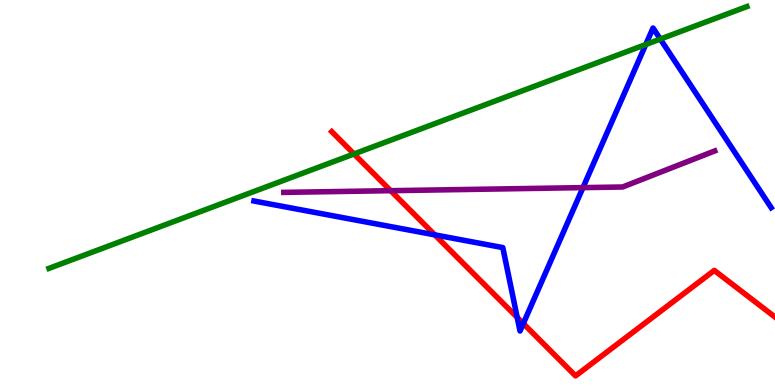[{'lines': ['blue', 'red'], 'intersections': [{'x': 5.61, 'y': 3.9}, {'x': 6.67, 'y': 1.75}, {'x': 6.75, 'y': 1.6}]}, {'lines': ['green', 'red'], 'intersections': [{'x': 4.57, 'y': 6.0}]}, {'lines': ['purple', 'red'], 'intersections': [{'x': 5.04, 'y': 5.05}]}, {'lines': ['blue', 'green'], 'intersections': [{'x': 8.33, 'y': 8.84}, {'x': 8.52, 'y': 8.99}]}, {'lines': ['blue', 'purple'], 'intersections': [{'x': 7.52, 'y': 5.13}]}, {'lines': ['green', 'purple'], 'intersections': []}]